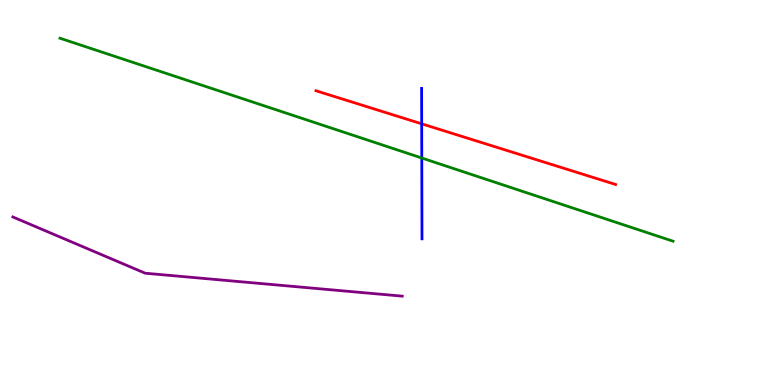[{'lines': ['blue', 'red'], 'intersections': [{'x': 5.44, 'y': 6.78}]}, {'lines': ['green', 'red'], 'intersections': []}, {'lines': ['purple', 'red'], 'intersections': []}, {'lines': ['blue', 'green'], 'intersections': [{'x': 5.44, 'y': 5.9}]}, {'lines': ['blue', 'purple'], 'intersections': []}, {'lines': ['green', 'purple'], 'intersections': []}]